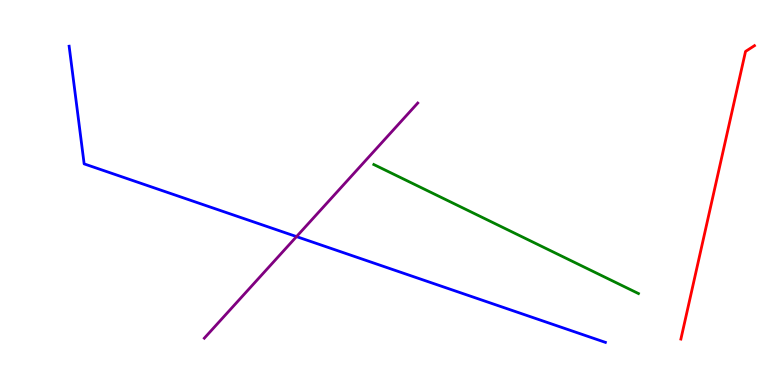[{'lines': ['blue', 'red'], 'intersections': []}, {'lines': ['green', 'red'], 'intersections': []}, {'lines': ['purple', 'red'], 'intersections': []}, {'lines': ['blue', 'green'], 'intersections': []}, {'lines': ['blue', 'purple'], 'intersections': [{'x': 3.83, 'y': 3.85}]}, {'lines': ['green', 'purple'], 'intersections': []}]